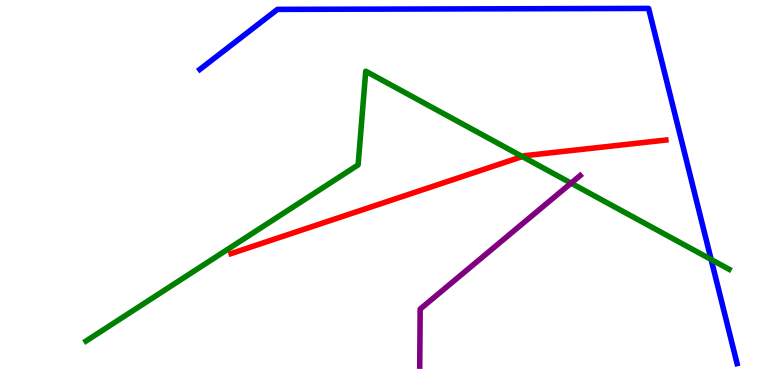[{'lines': ['blue', 'red'], 'intersections': []}, {'lines': ['green', 'red'], 'intersections': [{'x': 6.74, 'y': 5.93}]}, {'lines': ['purple', 'red'], 'intersections': []}, {'lines': ['blue', 'green'], 'intersections': [{'x': 9.18, 'y': 3.26}]}, {'lines': ['blue', 'purple'], 'intersections': []}, {'lines': ['green', 'purple'], 'intersections': [{'x': 7.37, 'y': 5.24}]}]